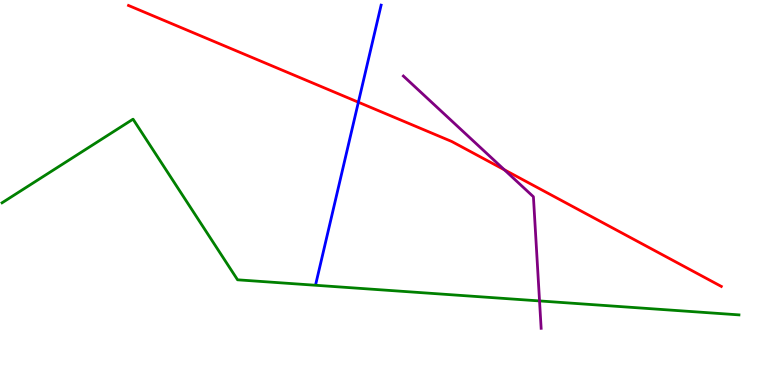[{'lines': ['blue', 'red'], 'intersections': [{'x': 4.62, 'y': 7.35}]}, {'lines': ['green', 'red'], 'intersections': []}, {'lines': ['purple', 'red'], 'intersections': [{'x': 6.51, 'y': 5.59}]}, {'lines': ['blue', 'green'], 'intersections': []}, {'lines': ['blue', 'purple'], 'intersections': []}, {'lines': ['green', 'purple'], 'intersections': [{'x': 6.96, 'y': 2.18}]}]